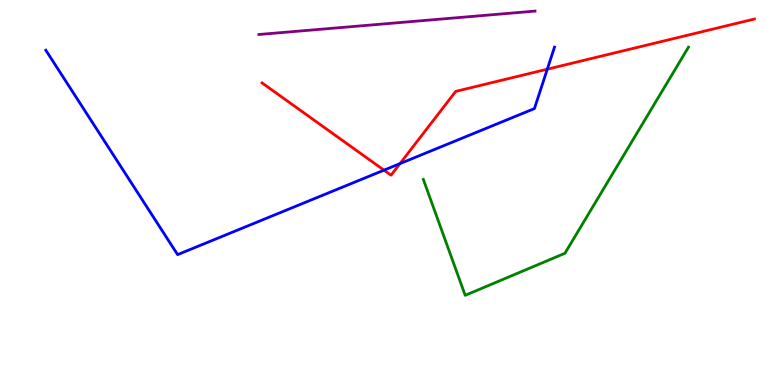[{'lines': ['blue', 'red'], 'intersections': [{'x': 4.95, 'y': 5.58}, {'x': 5.16, 'y': 5.75}, {'x': 7.06, 'y': 8.2}]}, {'lines': ['green', 'red'], 'intersections': []}, {'lines': ['purple', 'red'], 'intersections': []}, {'lines': ['blue', 'green'], 'intersections': []}, {'lines': ['blue', 'purple'], 'intersections': []}, {'lines': ['green', 'purple'], 'intersections': []}]